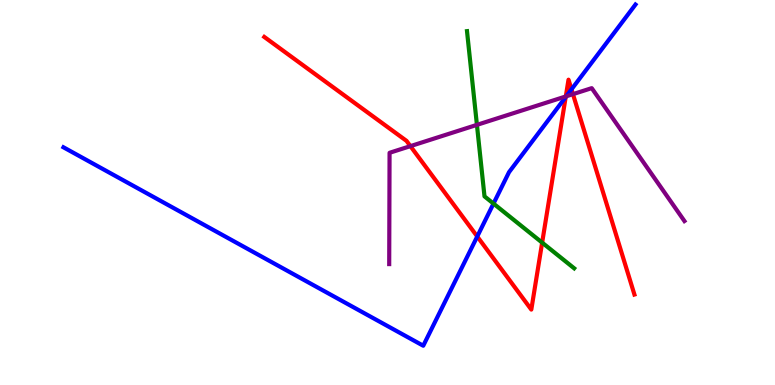[{'lines': ['blue', 'red'], 'intersections': [{'x': 6.16, 'y': 3.86}, {'x': 7.3, 'y': 7.48}, {'x': 7.37, 'y': 7.68}]}, {'lines': ['green', 'red'], 'intersections': [{'x': 7.0, 'y': 3.7}]}, {'lines': ['purple', 'red'], 'intersections': [{'x': 5.3, 'y': 6.2}, {'x': 7.3, 'y': 7.5}, {'x': 7.39, 'y': 7.55}]}, {'lines': ['blue', 'green'], 'intersections': [{'x': 6.37, 'y': 4.71}]}, {'lines': ['blue', 'purple'], 'intersections': [{'x': 7.31, 'y': 7.5}]}, {'lines': ['green', 'purple'], 'intersections': [{'x': 6.15, 'y': 6.76}]}]